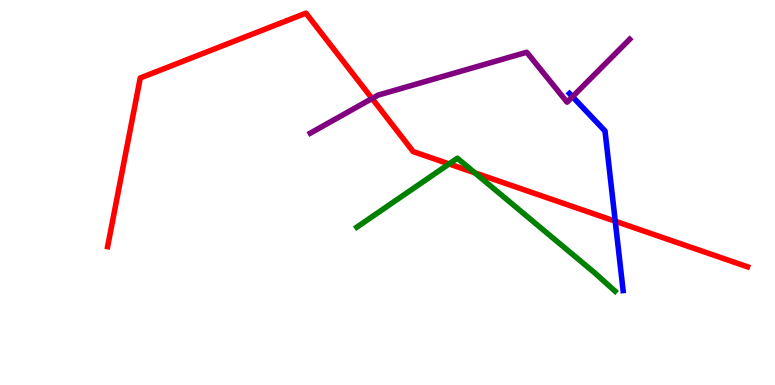[{'lines': ['blue', 'red'], 'intersections': [{'x': 7.94, 'y': 4.25}]}, {'lines': ['green', 'red'], 'intersections': [{'x': 5.79, 'y': 5.74}, {'x': 6.13, 'y': 5.51}]}, {'lines': ['purple', 'red'], 'intersections': [{'x': 4.8, 'y': 7.44}]}, {'lines': ['blue', 'green'], 'intersections': []}, {'lines': ['blue', 'purple'], 'intersections': [{'x': 7.39, 'y': 7.49}]}, {'lines': ['green', 'purple'], 'intersections': []}]